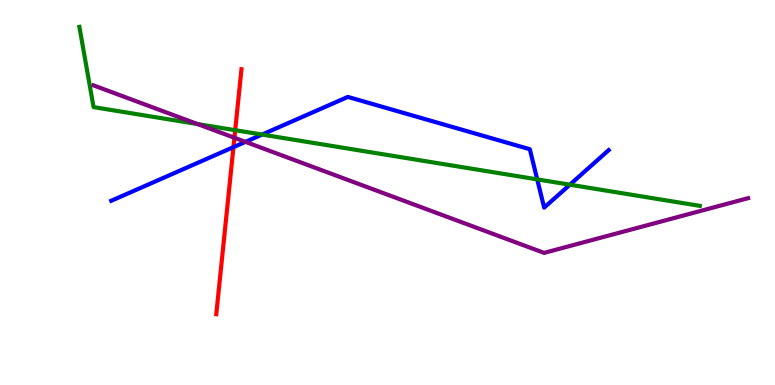[{'lines': ['blue', 'red'], 'intersections': [{'x': 3.01, 'y': 6.18}]}, {'lines': ['green', 'red'], 'intersections': [{'x': 3.03, 'y': 6.62}]}, {'lines': ['purple', 'red'], 'intersections': [{'x': 3.02, 'y': 6.42}]}, {'lines': ['blue', 'green'], 'intersections': [{'x': 3.38, 'y': 6.5}, {'x': 6.93, 'y': 5.34}, {'x': 7.35, 'y': 5.2}]}, {'lines': ['blue', 'purple'], 'intersections': [{'x': 3.17, 'y': 6.32}]}, {'lines': ['green', 'purple'], 'intersections': [{'x': 2.55, 'y': 6.78}]}]